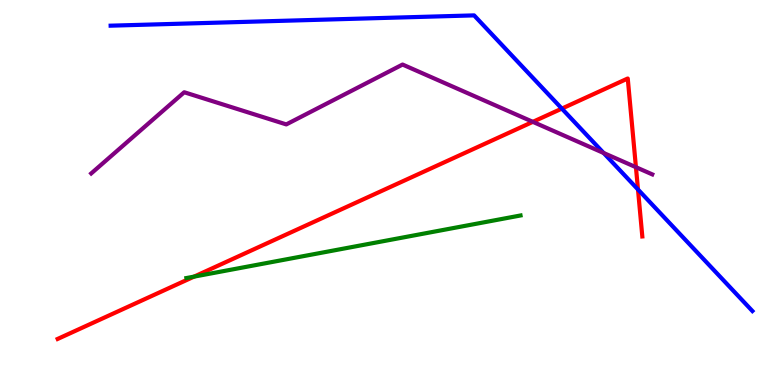[{'lines': ['blue', 'red'], 'intersections': [{'x': 7.25, 'y': 7.18}, {'x': 8.23, 'y': 5.08}]}, {'lines': ['green', 'red'], 'intersections': [{'x': 2.5, 'y': 2.82}]}, {'lines': ['purple', 'red'], 'intersections': [{'x': 6.88, 'y': 6.84}, {'x': 8.21, 'y': 5.66}]}, {'lines': ['blue', 'green'], 'intersections': []}, {'lines': ['blue', 'purple'], 'intersections': [{'x': 7.79, 'y': 6.03}]}, {'lines': ['green', 'purple'], 'intersections': []}]